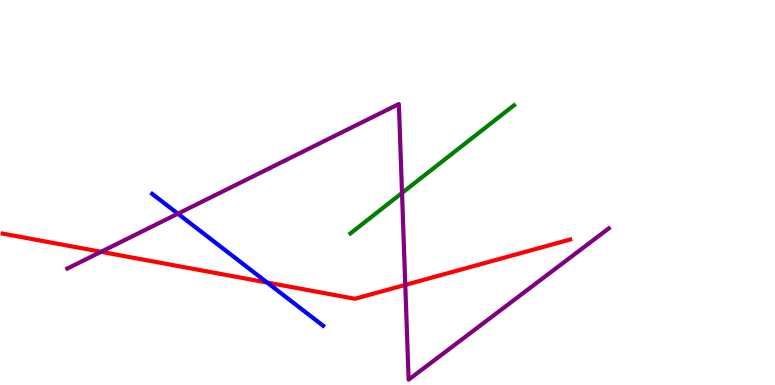[{'lines': ['blue', 'red'], 'intersections': [{'x': 3.45, 'y': 2.66}]}, {'lines': ['green', 'red'], 'intersections': []}, {'lines': ['purple', 'red'], 'intersections': [{'x': 1.3, 'y': 3.46}, {'x': 5.23, 'y': 2.6}]}, {'lines': ['blue', 'green'], 'intersections': []}, {'lines': ['blue', 'purple'], 'intersections': [{'x': 2.3, 'y': 4.45}]}, {'lines': ['green', 'purple'], 'intersections': [{'x': 5.19, 'y': 4.99}]}]